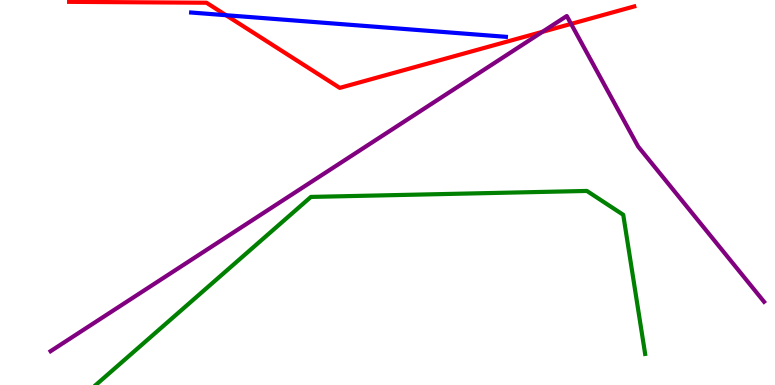[{'lines': ['blue', 'red'], 'intersections': [{'x': 2.92, 'y': 9.6}]}, {'lines': ['green', 'red'], 'intersections': []}, {'lines': ['purple', 'red'], 'intersections': [{'x': 7.0, 'y': 9.17}, {'x': 7.37, 'y': 9.38}]}, {'lines': ['blue', 'green'], 'intersections': []}, {'lines': ['blue', 'purple'], 'intersections': []}, {'lines': ['green', 'purple'], 'intersections': []}]